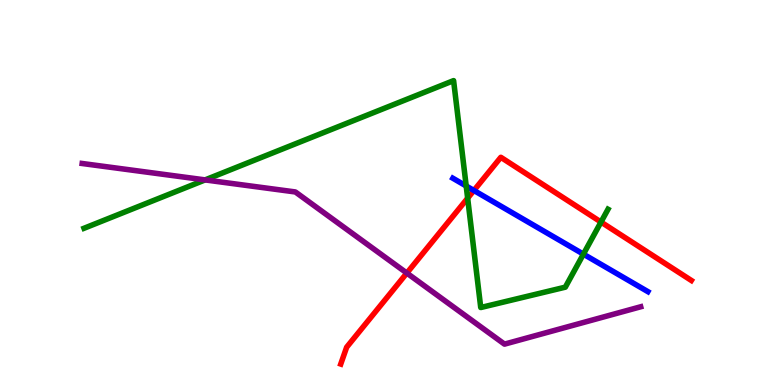[{'lines': ['blue', 'red'], 'intersections': [{'x': 6.11, 'y': 5.05}]}, {'lines': ['green', 'red'], 'intersections': [{'x': 6.03, 'y': 4.85}, {'x': 7.75, 'y': 4.23}]}, {'lines': ['purple', 'red'], 'intersections': [{'x': 5.25, 'y': 2.91}]}, {'lines': ['blue', 'green'], 'intersections': [{'x': 6.02, 'y': 5.17}, {'x': 7.53, 'y': 3.4}]}, {'lines': ['blue', 'purple'], 'intersections': []}, {'lines': ['green', 'purple'], 'intersections': [{'x': 2.65, 'y': 5.33}]}]